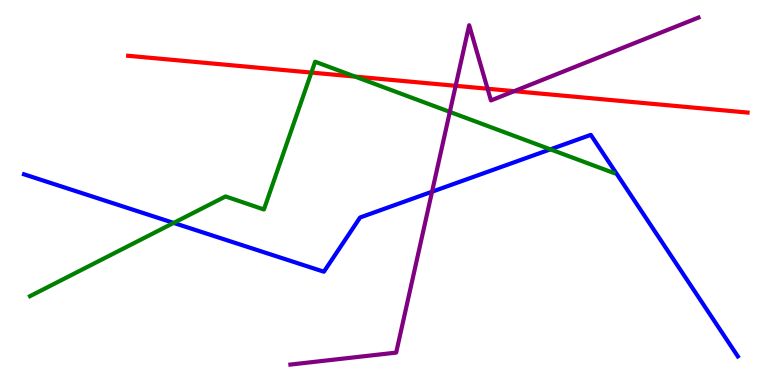[{'lines': ['blue', 'red'], 'intersections': []}, {'lines': ['green', 'red'], 'intersections': [{'x': 4.02, 'y': 8.11}, {'x': 4.58, 'y': 8.01}]}, {'lines': ['purple', 'red'], 'intersections': [{'x': 5.88, 'y': 7.77}, {'x': 6.29, 'y': 7.7}, {'x': 6.63, 'y': 7.63}]}, {'lines': ['blue', 'green'], 'intersections': [{'x': 2.24, 'y': 4.21}, {'x': 7.1, 'y': 6.12}]}, {'lines': ['blue', 'purple'], 'intersections': [{'x': 5.57, 'y': 5.02}]}, {'lines': ['green', 'purple'], 'intersections': [{'x': 5.8, 'y': 7.09}]}]